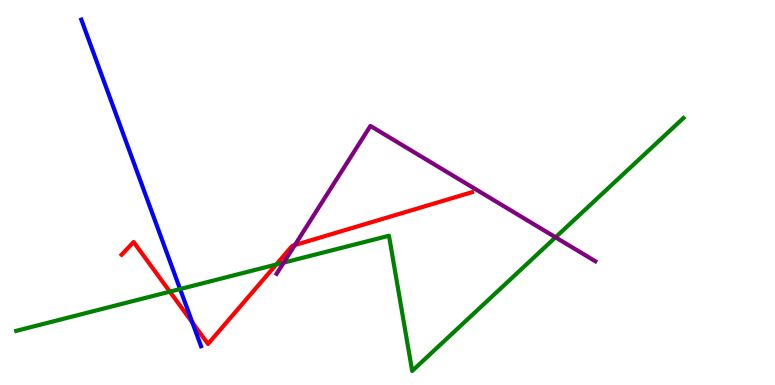[{'lines': ['blue', 'red'], 'intersections': [{'x': 2.48, 'y': 1.62}]}, {'lines': ['green', 'red'], 'intersections': [{'x': 2.19, 'y': 2.42}, {'x': 3.56, 'y': 3.13}]}, {'lines': ['purple', 'red'], 'intersections': [{'x': 3.8, 'y': 3.63}]}, {'lines': ['blue', 'green'], 'intersections': [{'x': 2.32, 'y': 2.49}]}, {'lines': ['blue', 'purple'], 'intersections': []}, {'lines': ['green', 'purple'], 'intersections': [{'x': 3.66, 'y': 3.18}, {'x': 7.17, 'y': 3.84}]}]